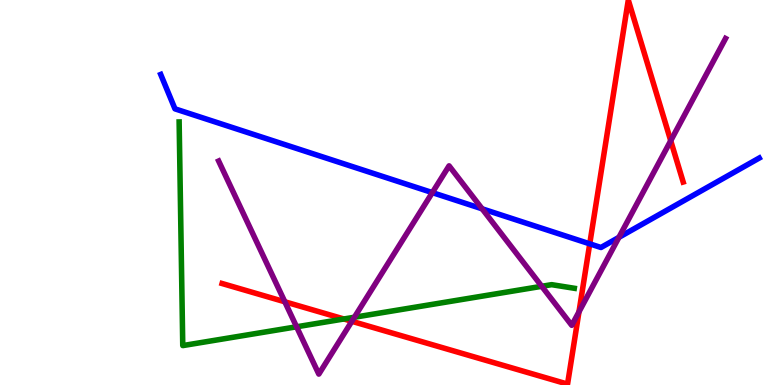[{'lines': ['blue', 'red'], 'intersections': [{'x': 7.61, 'y': 3.67}]}, {'lines': ['green', 'red'], 'intersections': [{'x': 4.44, 'y': 1.71}]}, {'lines': ['purple', 'red'], 'intersections': [{'x': 3.68, 'y': 2.16}, {'x': 4.54, 'y': 1.65}, {'x': 7.47, 'y': 1.9}, {'x': 8.65, 'y': 6.34}]}, {'lines': ['blue', 'green'], 'intersections': []}, {'lines': ['blue', 'purple'], 'intersections': [{'x': 5.58, 'y': 5.0}, {'x': 6.22, 'y': 4.58}, {'x': 7.99, 'y': 3.84}]}, {'lines': ['green', 'purple'], 'intersections': [{'x': 3.83, 'y': 1.51}, {'x': 4.57, 'y': 1.76}, {'x': 6.99, 'y': 2.56}]}]